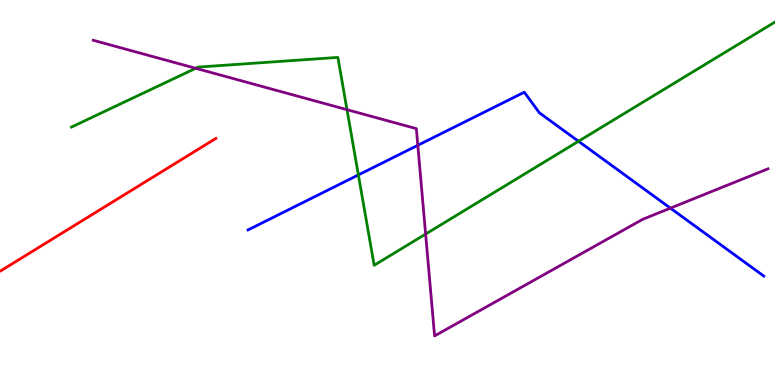[{'lines': ['blue', 'red'], 'intersections': []}, {'lines': ['green', 'red'], 'intersections': []}, {'lines': ['purple', 'red'], 'intersections': []}, {'lines': ['blue', 'green'], 'intersections': [{'x': 4.62, 'y': 5.46}, {'x': 7.46, 'y': 6.33}]}, {'lines': ['blue', 'purple'], 'intersections': [{'x': 5.39, 'y': 6.23}, {'x': 8.65, 'y': 4.59}]}, {'lines': ['green', 'purple'], 'intersections': [{'x': 2.53, 'y': 8.23}, {'x': 4.48, 'y': 7.15}, {'x': 5.49, 'y': 3.92}]}]